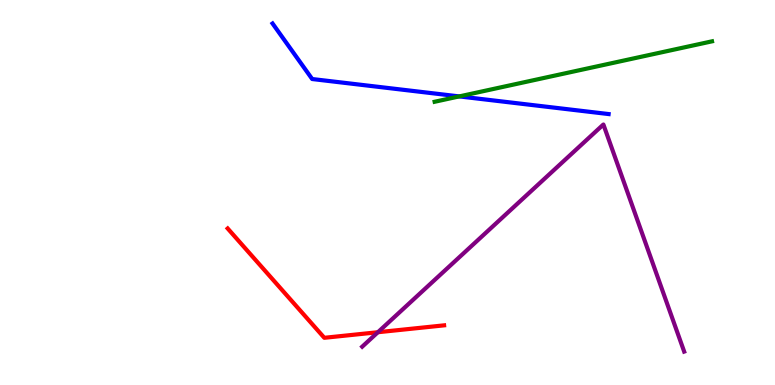[{'lines': ['blue', 'red'], 'intersections': []}, {'lines': ['green', 'red'], 'intersections': []}, {'lines': ['purple', 'red'], 'intersections': [{'x': 4.88, 'y': 1.37}]}, {'lines': ['blue', 'green'], 'intersections': [{'x': 5.93, 'y': 7.5}]}, {'lines': ['blue', 'purple'], 'intersections': []}, {'lines': ['green', 'purple'], 'intersections': []}]